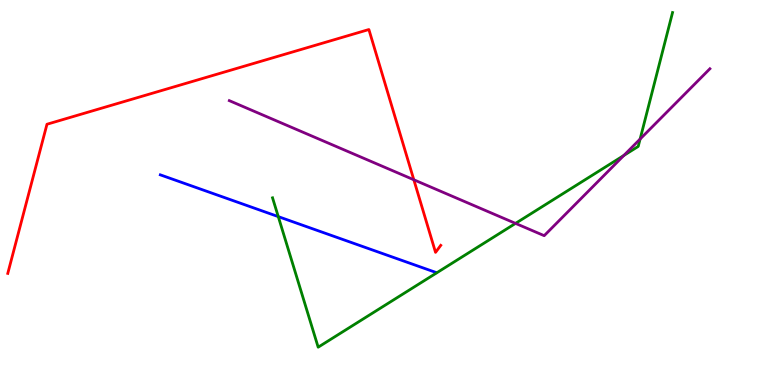[{'lines': ['blue', 'red'], 'intersections': []}, {'lines': ['green', 'red'], 'intersections': []}, {'lines': ['purple', 'red'], 'intersections': [{'x': 5.34, 'y': 5.33}]}, {'lines': ['blue', 'green'], 'intersections': [{'x': 3.59, 'y': 4.37}]}, {'lines': ['blue', 'purple'], 'intersections': []}, {'lines': ['green', 'purple'], 'intersections': [{'x': 6.65, 'y': 4.2}, {'x': 8.05, 'y': 5.96}, {'x': 8.26, 'y': 6.39}]}]